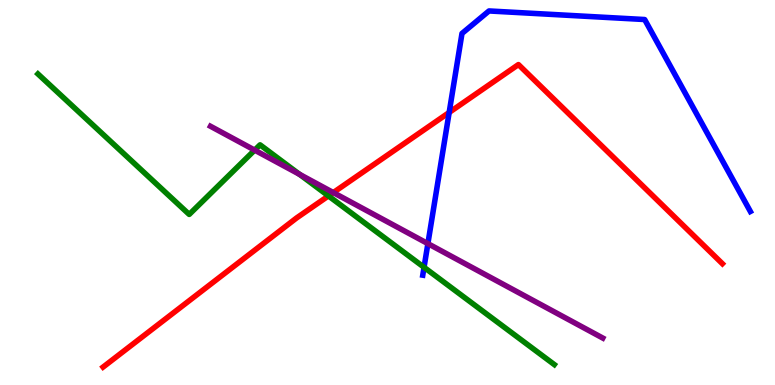[{'lines': ['blue', 'red'], 'intersections': [{'x': 5.8, 'y': 7.08}]}, {'lines': ['green', 'red'], 'intersections': [{'x': 4.24, 'y': 4.91}]}, {'lines': ['purple', 'red'], 'intersections': [{'x': 4.3, 'y': 5.0}]}, {'lines': ['blue', 'green'], 'intersections': [{'x': 5.47, 'y': 3.06}]}, {'lines': ['blue', 'purple'], 'intersections': [{'x': 5.52, 'y': 3.67}]}, {'lines': ['green', 'purple'], 'intersections': [{'x': 3.29, 'y': 6.1}, {'x': 3.87, 'y': 5.47}]}]